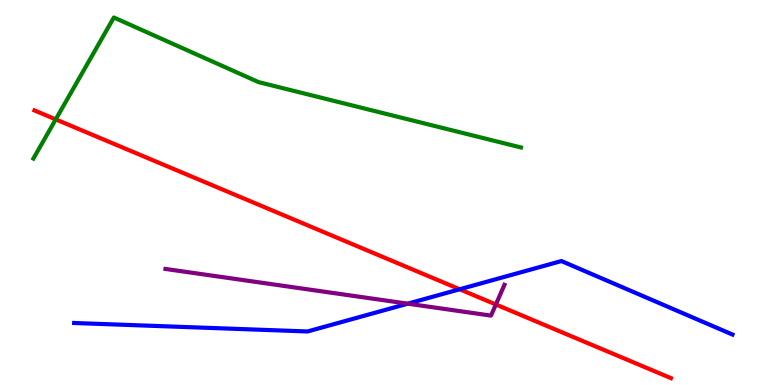[{'lines': ['blue', 'red'], 'intersections': [{'x': 5.93, 'y': 2.49}]}, {'lines': ['green', 'red'], 'intersections': [{'x': 0.719, 'y': 6.9}]}, {'lines': ['purple', 'red'], 'intersections': [{'x': 6.4, 'y': 2.09}]}, {'lines': ['blue', 'green'], 'intersections': []}, {'lines': ['blue', 'purple'], 'intersections': [{'x': 5.26, 'y': 2.11}]}, {'lines': ['green', 'purple'], 'intersections': []}]